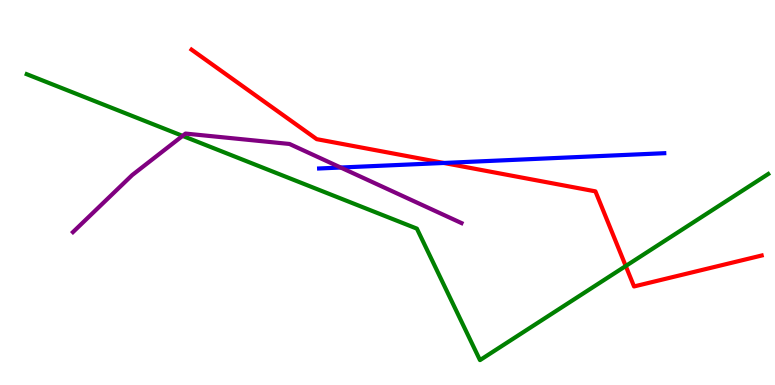[{'lines': ['blue', 'red'], 'intersections': [{'x': 5.73, 'y': 5.77}]}, {'lines': ['green', 'red'], 'intersections': [{'x': 8.07, 'y': 3.09}]}, {'lines': ['purple', 'red'], 'intersections': []}, {'lines': ['blue', 'green'], 'intersections': []}, {'lines': ['blue', 'purple'], 'intersections': [{'x': 4.4, 'y': 5.65}]}, {'lines': ['green', 'purple'], 'intersections': [{'x': 2.36, 'y': 6.47}]}]